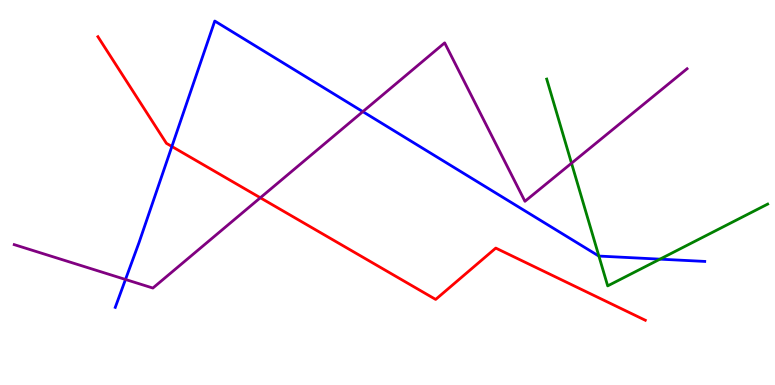[{'lines': ['blue', 'red'], 'intersections': [{'x': 2.22, 'y': 6.2}]}, {'lines': ['green', 'red'], 'intersections': []}, {'lines': ['purple', 'red'], 'intersections': [{'x': 3.36, 'y': 4.86}]}, {'lines': ['blue', 'green'], 'intersections': [{'x': 7.73, 'y': 3.35}, {'x': 8.52, 'y': 3.27}]}, {'lines': ['blue', 'purple'], 'intersections': [{'x': 1.62, 'y': 2.74}, {'x': 4.68, 'y': 7.1}]}, {'lines': ['green', 'purple'], 'intersections': [{'x': 7.37, 'y': 5.76}]}]